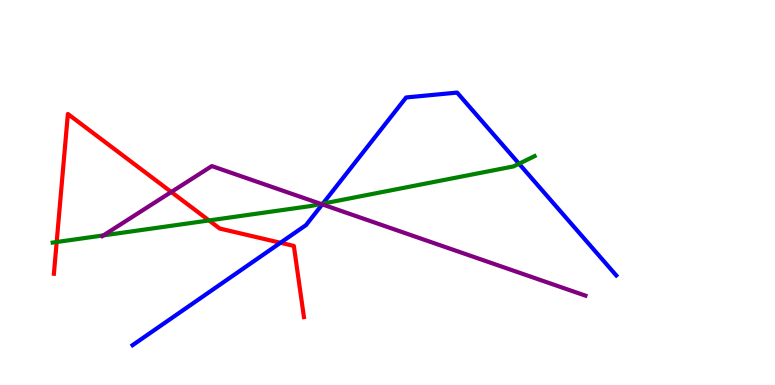[{'lines': ['blue', 'red'], 'intersections': [{'x': 3.62, 'y': 3.69}]}, {'lines': ['green', 'red'], 'intersections': [{'x': 0.731, 'y': 3.71}, {'x': 2.7, 'y': 4.27}]}, {'lines': ['purple', 'red'], 'intersections': [{'x': 2.21, 'y': 5.01}]}, {'lines': ['blue', 'green'], 'intersections': [{'x': 4.17, 'y': 4.71}, {'x': 6.7, 'y': 5.75}]}, {'lines': ['blue', 'purple'], 'intersections': [{'x': 4.16, 'y': 4.69}]}, {'lines': ['green', 'purple'], 'intersections': [{'x': 1.33, 'y': 3.89}, {'x': 4.14, 'y': 4.7}]}]